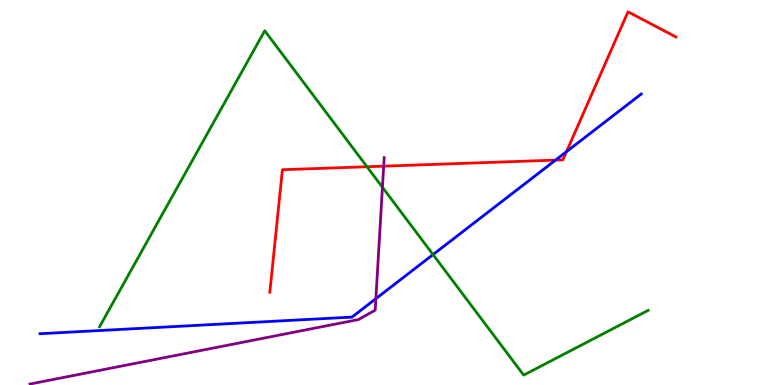[{'lines': ['blue', 'red'], 'intersections': [{'x': 7.17, 'y': 5.84}, {'x': 7.31, 'y': 6.06}]}, {'lines': ['green', 'red'], 'intersections': [{'x': 4.74, 'y': 5.67}]}, {'lines': ['purple', 'red'], 'intersections': [{'x': 4.95, 'y': 5.68}]}, {'lines': ['blue', 'green'], 'intersections': [{'x': 5.59, 'y': 3.39}]}, {'lines': ['blue', 'purple'], 'intersections': [{'x': 4.85, 'y': 2.24}]}, {'lines': ['green', 'purple'], 'intersections': [{'x': 4.93, 'y': 5.14}]}]